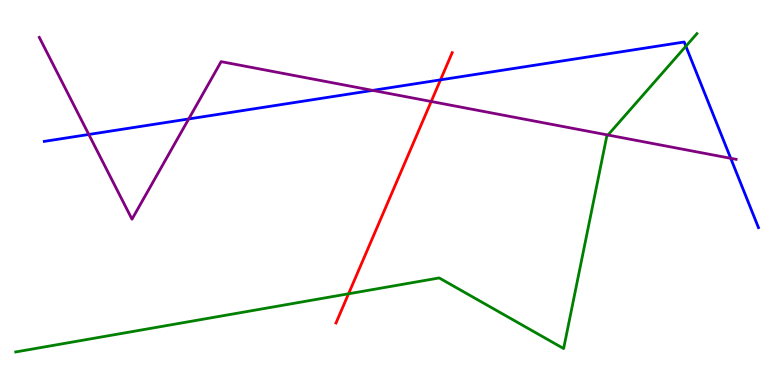[{'lines': ['blue', 'red'], 'intersections': [{'x': 5.68, 'y': 7.93}]}, {'lines': ['green', 'red'], 'intersections': [{'x': 4.5, 'y': 2.37}]}, {'lines': ['purple', 'red'], 'intersections': [{'x': 5.56, 'y': 7.36}]}, {'lines': ['blue', 'green'], 'intersections': [{'x': 8.85, 'y': 8.8}]}, {'lines': ['blue', 'purple'], 'intersections': [{'x': 1.15, 'y': 6.51}, {'x': 2.44, 'y': 6.91}, {'x': 4.81, 'y': 7.65}, {'x': 9.43, 'y': 5.89}]}, {'lines': ['green', 'purple'], 'intersections': [{'x': 7.84, 'y': 6.49}]}]